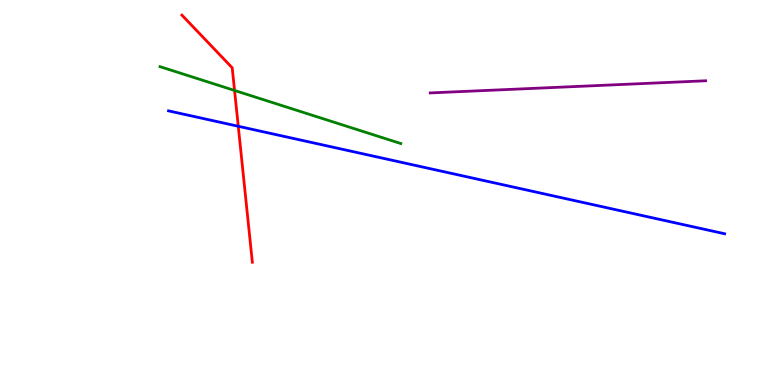[{'lines': ['blue', 'red'], 'intersections': [{'x': 3.07, 'y': 6.72}]}, {'lines': ['green', 'red'], 'intersections': [{'x': 3.03, 'y': 7.65}]}, {'lines': ['purple', 'red'], 'intersections': []}, {'lines': ['blue', 'green'], 'intersections': []}, {'lines': ['blue', 'purple'], 'intersections': []}, {'lines': ['green', 'purple'], 'intersections': []}]